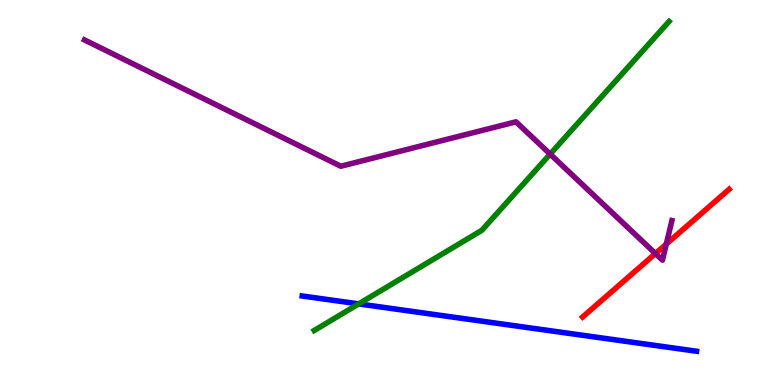[{'lines': ['blue', 'red'], 'intersections': []}, {'lines': ['green', 'red'], 'intersections': []}, {'lines': ['purple', 'red'], 'intersections': [{'x': 8.46, 'y': 3.41}, {'x': 8.6, 'y': 3.66}]}, {'lines': ['blue', 'green'], 'intersections': [{'x': 4.63, 'y': 2.11}]}, {'lines': ['blue', 'purple'], 'intersections': []}, {'lines': ['green', 'purple'], 'intersections': [{'x': 7.1, 'y': 6.0}]}]